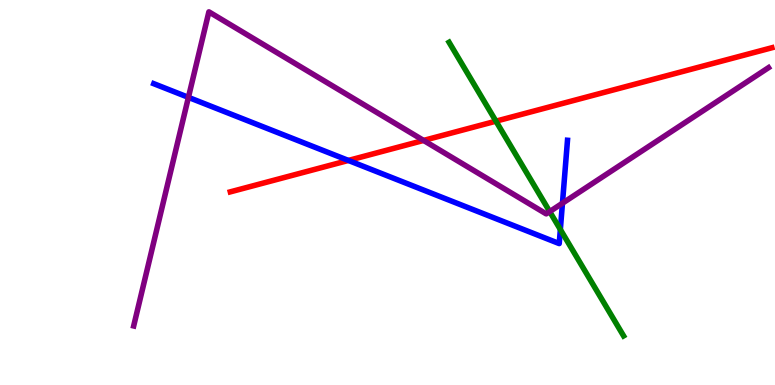[{'lines': ['blue', 'red'], 'intersections': [{'x': 4.5, 'y': 5.83}]}, {'lines': ['green', 'red'], 'intersections': [{'x': 6.4, 'y': 6.85}]}, {'lines': ['purple', 'red'], 'intersections': [{'x': 5.47, 'y': 6.35}]}, {'lines': ['blue', 'green'], 'intersections': [{'x': 7.23, 'y': 4.04}]}, {'lines': ['blue', 'purple'], 'intersections': [{'x': 2.43, 'y': 7.47}, {'x': 7.26, 'y': 4.72}]}, {'lines': ['green', 'purple'], 'intersections': [{'x': 7.09, 'y': 4.5}]}]